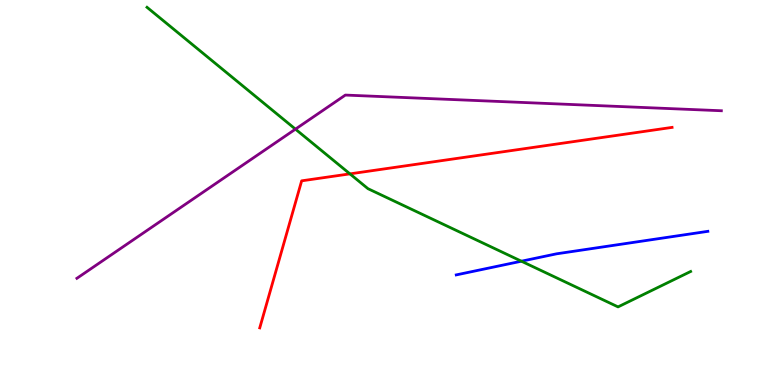[{'lines': ['blue', 'red'], 'intersections': []}, {'lines': ['green', 'red'], 'intersections': [{'x': 4.52, 'y': 5.48}]}, {'lines': ['purple', 'red'], 'intersections': []}, {'lines': ['blue', 'green'], 'intersections': [{'x': 6.73, 'y': 3.22}]}, {'lines': ['blue', 'purple'], 'intersections': []}, {'lines': ['green', 'purple'], 'intersections': [{'x': 3.81, 'y': 6.65}]}]